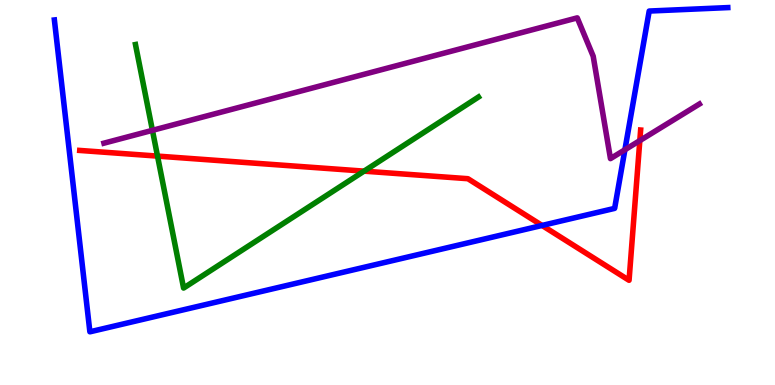[{'lines': ['blue', 'red'], 'intersections': [{'x': 6.99, 'y': 4.14}]}, {'lines': ['green', 'red'], 'intersections': [{'x': 2.03, 'y': 5.95}, {'x': 4.7, 'y': 5.55}]}, {'lines': ['purple', 'red'], 'intersections': [{'x': 8.26, 'y': 6.35}]}, {'lines': ['blue', 'green'], 'intersections': []}, {'lines': ['blue', 'purple'], 'intersections': [{'x': 8.06, 'y': 6.11}]}, {'lines': ['green', 'purple'], 'intersections': [{'x': 1.97, 'y': 6.61}]}]